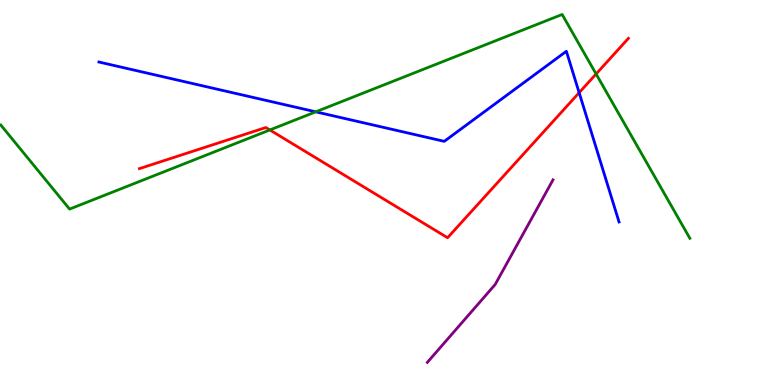[{'lines': ['blue', 'red'], 'intersections': [{'x': 7.47, 'y': 7.59}]}, {'lines': ['green', 'red'], 'intersections': [{'x': 3.48, 'y': 6.62}, {'x': 7.69, 'y': 8.08}]}, {'lines': ['purple', 'red'], 'intersections': []}, {'lines': ['blue', 'green'], 'intersections': [{'x': 4.07, 'y': 7.1}]}, {'lines': ['blue', 'purple'], 'intersections': []}, {'lines': ['green', 'purple'], 'intersections': []}]